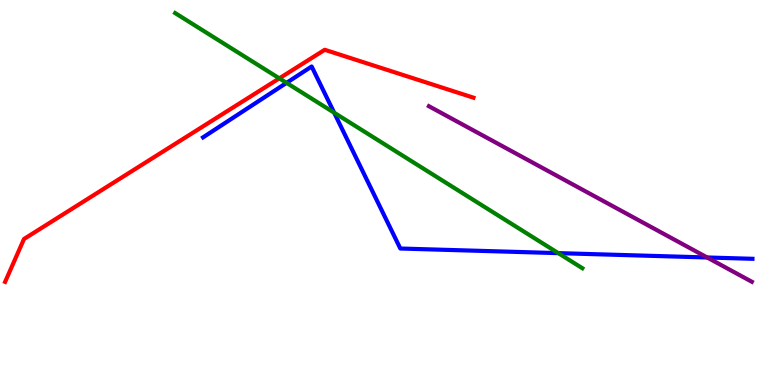[{'lines': ['blue', 'red'], 'intersections': []}, {'lines': ['green', 'red'], 'intersections': [{'x': 3.6, 'y': 7.96}]}, {'lines': ['purple', 'red'], 'intersections': []}, {'lines': ['blue', 'green'], 'intersections': [{'x': 3.7, 'y': 7.85}, {'x': 4.31, 'y': 7.07}, {'x': 7.2, 'y': 3.43}]}, {'lines': ['blue', 'purple'], 'intersections': [{'x': 9.12, 'y': 3.31}]}, {'lines': ['green', 'purple'], 'intersections': []}]